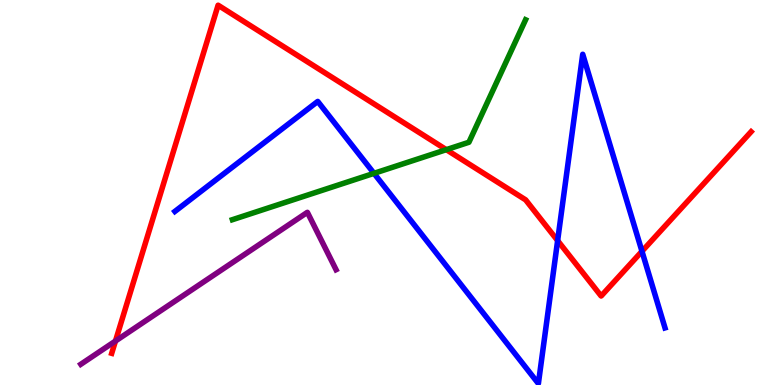[{'lines': ['blue', 'red'], 'intersections': [{'x': 7.2, 'y': 3.75}, {'x': 8.28, 'y': 3.47}]}, {'lines': ['green', 'red'], 'intersections': [{'x': 5.76, 'y': 6.11}]}, {'lines': ['purple', 'red'], 'intersections': [{'x': 1.49, 'y': 1.14}]}, {'lines': ['blue', 'green'], 'intersections': [{'x': 4.83, 'y': 5.5}]}, {'lines': ['blue', 'purple'], 'intersections': []}, {'lines': ['green', 'purple'], 'intersections': []}]